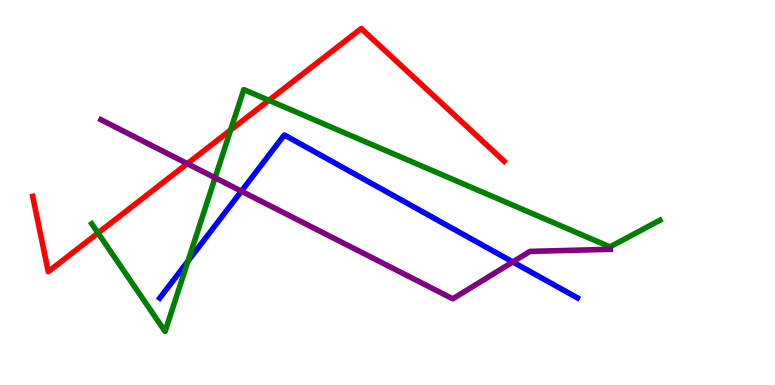[{'lines': ['blue', 'red'], 'intersections': []}, {'lines': ['green', 'red'], 'intersections': [{'x': 1.26, 'y': 3.95}, {'x': 2.98, 'y': 6.62}, {'x': 3.47, 'y': 7.39}]}, {'lines': ['purple', 'red'], 'intersections': [{'x': 2.42, 'y': 5.75}]}, {'lines': ['blue', 'green'], 'intersections': [{'x': 2.43, 'y': 3.22}]}, {'lines': ['blue', 'purple'], 'intersections': [{'x': 3.11, 'y': 5.03}, {'x': 6.62, 'y': 3.2}]}, {'lines': ['green', 'purple'], 'intersections': [{'x': 2.78, 'y': 5.38}]}]